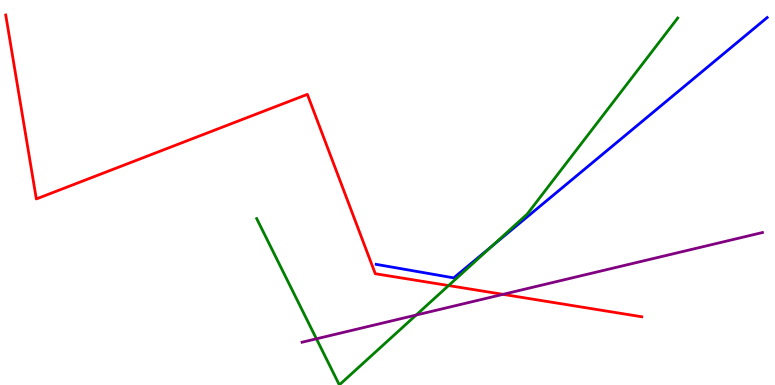[{'lines': ['blue', 'red'], 'intersections': []}, {'lines': ['green', 'red'], 'intersections': [{'x': 5.79, 'y': 2.58}]}, {'lines': ['purple', 'red'], 'intersections': [{'x': 6.49, 'y': 2.35}]}, {'lines': ['blue', 'green'], 'intersections': [{'x': 6.35, 'y': 3.6}]}, {'lines': ['blue', 'purple'], 'intersections': []}, {'lines': ['green', 'purple'], 'intersections': [{'x': 4.08, 'y': 1.2}, {'x': 5.37, 'y': 1.82}]}]